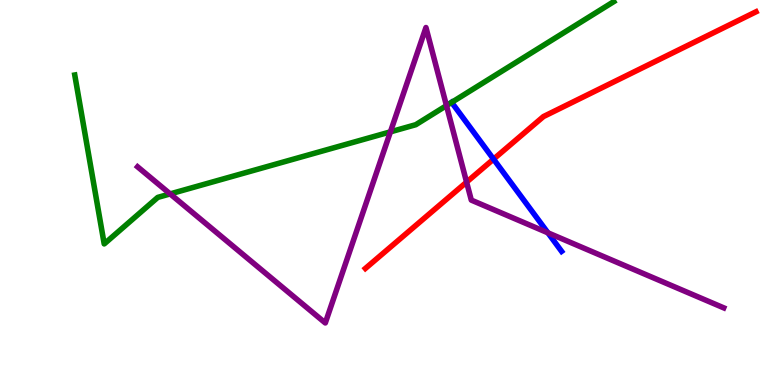[{'lines': ['blue', 'red'], 'intersections': [{'x': 6.37, 'y': 5.87}]}, {'lines': ['green', 'red'], 'intersections': []}, {'lines': ['purple', 'red'], 'intersections': [{'x': 6.02, 'y': 5.27}]}, {'lines': ['blue', 'green'], 'intersections': [{'x': 5.83, 'y': 7.34}]}, {'lines': ['blue', 'purple'], 'intersections': [{'x': 7.07, 'y': 3.95}]}, {'lines': ['green', 'purple'], 'intersections': [{'x': 2.2, 'y': 4.96}, {'x': 5.04, 'y': 6.58}, {'x': 5.76, 'y': 7.26}]}]